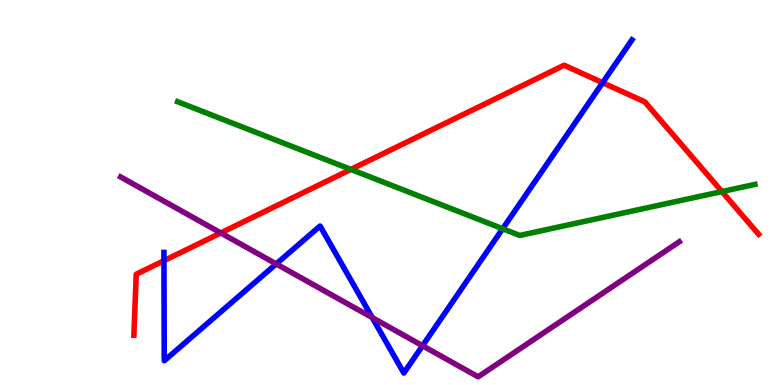[{'lines': ['blue', 'red'], 'intersections': [{'x': 2.12, 'y': 3.23}, {'x': 7.78, 'y': 7.85}]}, {'lines': ['green', 'red'], 'intersections': [{'x': 4.53, 'y': 5.6}, {'x': 9.32, 'y': 5.02}]}, {'lines': ['purple', 'red'], 'intersections': [{'x': 2.85, 'y': 3.95}]}, {'lines': ['blue', 'green'], 'intersections': [{'x': 6.49, 'y': 4.06}]}, {'lines': ['blue', 'purple'], 'intersections': [{'x': 3.56, 'y': 3.14}, {'x': 4.8, 'y': 1.75}, {'x': 5.45, 'y': 1.02}]}, {'lines': ['green', 'purple'], 'intersections': []}]